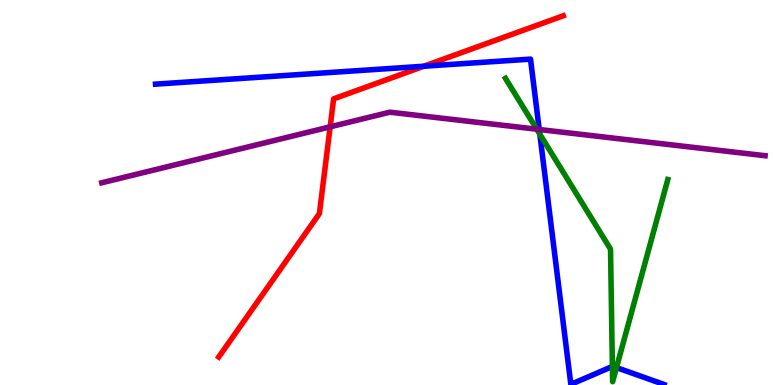[{'lines': ['blue', 'red'], 'intersections': [{'x': 5.47, 'y': 8.28}]}, {'lines': ['green', 'red'], 'intersections': []}, {'lines': ['purple', 'red'], 'intersections': [{'x': 4.26, 'y': 6.71}]}, {'lines': ['blue', 'green'], 'intersections': [{'x': 6.97, 'y': 6.51}, {'x': 7.9, 'y': 0.481}, {'x': 7.95, 'y': 0.453}]}, {'lines': ['blue', 'purple'], 'intersections': [{'x': 6.96, 'y': 6.64}]}, {'lines': ['green', 'purple'], 'intersections': [{'x': 6.93, 'y': 6.64}]}]